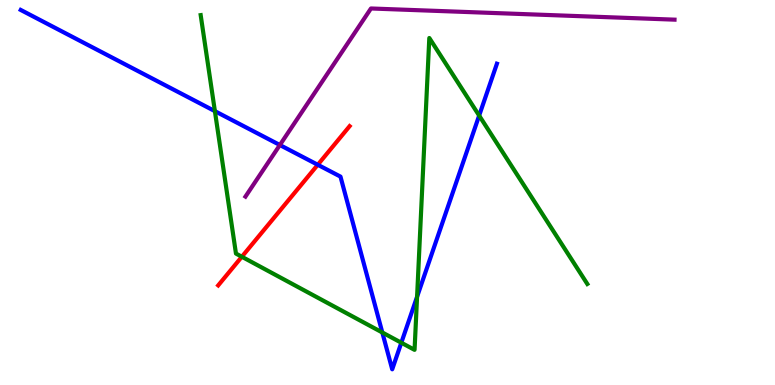[{'lines': ['blue', 'red'], 'intersections': [{'x': 4.1, 'y': 5.72}]}, {'lines': ['green', 'red'], 'intersections': [{'x': 3.12, 'y': 3.33}]}, {'lines': ['purple', 'red'], 'intersections': []}, {'lines': ['blue', 'green'], 'intersections': [{'x': 2.77, 'y': 7.11}, {'x': 4.93, 'y': 1.36}, {'x': 5.18, 'y': 1.1}, {'x': 5.38, 'y': 2.29}, {'x': 6.18, 'y': 7.0}]}, {'lines': ['blue', 'purple'], 'intersections': [{'x': 3.61, 'y': 6.23}]}, {'lines': ['green', 'purple'], 'intersections': []}]